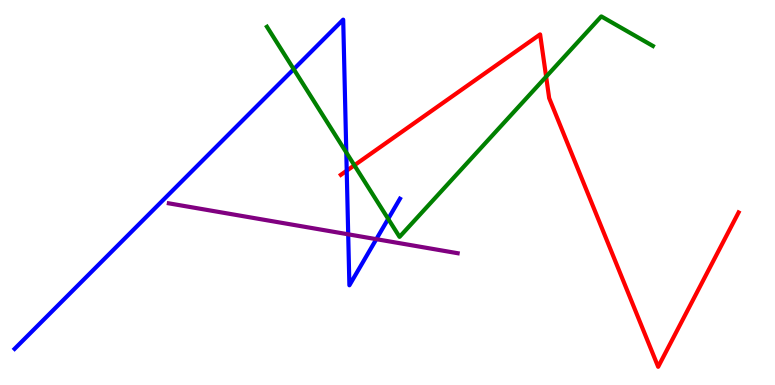[{'lines': ['blue', 'red'], 'intersections': [{'x': 4.47, 'y': 5.57}]}, {'lines': ['green', 'red'], 'intersections': [{'x': 4.57, 'y': 5.71}, {'x': 7.05, 'y': 8.01}]}, {'lines': ['purple', 'red'], 'intersections': []}, {'lines': ['blue', 'green'], 'intersections': [{'x': 3.79, 'y': 8.2}, {'x': 4.47, 'y': 6.04}, {'x': 5.01, 'y': 4.32}]}, {'lines': ['blue', 'purple'], 'intersections': [{'x': 4.49, 'y': 3.91}, {'x': 4.86, 'y': 3.79}]}, {'lines': ['green', 'purple'], 'intersections': []}]